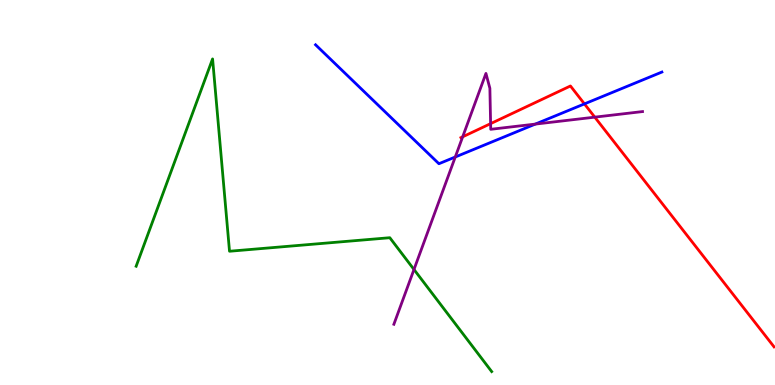[{'lines': ['blue', 'red'], 'intersections': [{'x': 7.54, 'y': 7.3}]}, {'lines': ['green', 'red'], 'intersections': []}, {'lines': ['purple', 'red'], 'intersections': [{'x': 5.97, 'y': 6.45}, {'x': 6.33, 'y': 6.79}, {'x': 7.67, 'y': 6.96}]}, {'lines': ['blue', 'green'], 'intersections': []}, {'lines': ['blue', 'purple'], 'intersections': [{'x': 5.87, 'y': 5.92}, {'x': 6.91, 'y': 6.78}]}, {'lines': ['green', 'purple'], 'intersections': [{'x': 5.34, 'y': 3.0}]}]